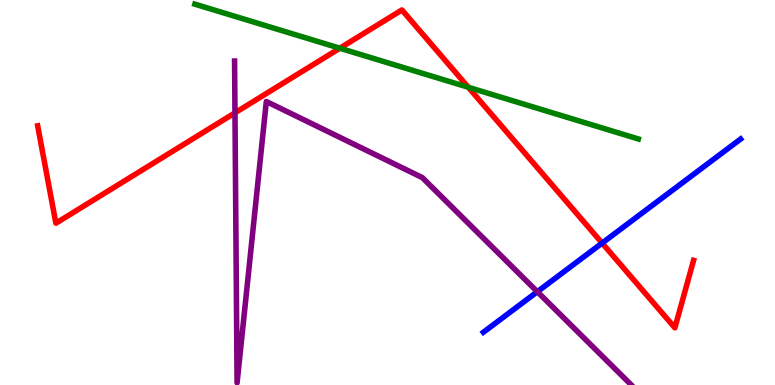[{'lines': ['blue', 'red'], 'intersections': [{'x': 7.77, 'y': 3.69}]}, {'lines': ['green', 'red'], 'intersections': [{'x': 4.38, 'y': 8.75}, {'x': 6.04, 'y': 7.73}]}, {'lines': ['purple', 'red'], 'intersections': [{'x': 3.03, 'y': 7.07}]}, {'lines': ['blue', 'green'], 'intersections': []}, {'lines': ['blue', 'purple'], 'intersections': [{'x': 6.93, 'y': 2.42}]}, {'lines': ['green', 'purple'], 'intersections': []}]